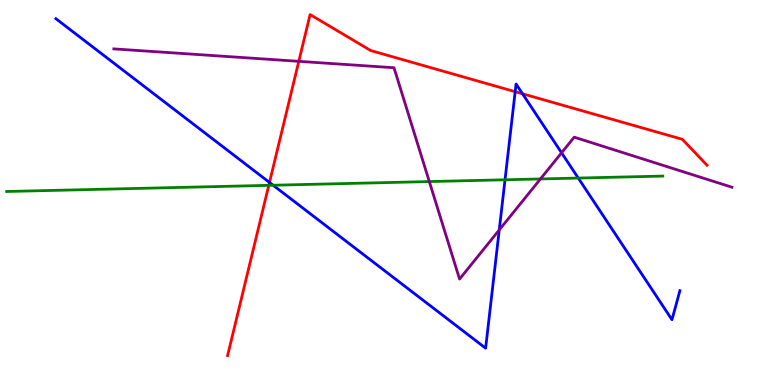[{'lines': ['blue', 'red'], 'intersections': [{'x': 3.48, 'y': 5.26}, {'x': 6.65, 'y': 7.62}, {'x': 6.74, 'y': 7.56}]}, {'lines': ['green', 'red'], 'intersections': [{'x': 3.47, 'y': 5.19}]}, {'lines': ['purple', 'red'], 'intersections': [{'x': 3.86, 'y': 8.41}]}, {'lines': ['blue', 'green'], 'intersections': [{'x': 3.52, 'y': 5.19}, {'x': 6.52, 'y': 5.33}, {'x': 7.46, 'y': 5.37}]}, {'lines': ['blue', 'purple'], 'intersections': [{'x': 6.44, 'y': 4.03}, {'x': 7.25, 'y': 6.03}]}, {'lines': ['green', 'purple'], 'intersections': [{'x': 5.54, 'y': 5.28}, {'x': 6.97, 'y': 5.35}]}]